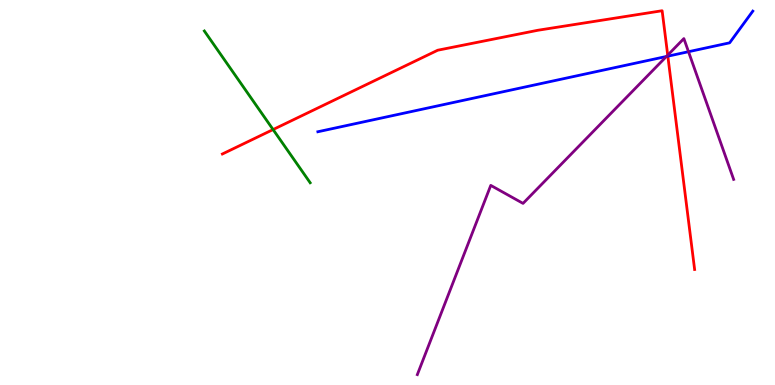[{'lines': ['blue', 'red'], 'intersections': [{'x': 8.62, 'y': 8.54}]}, {'lines': ['green', 'red'], 'intersections': [{'x': 3.52, 'y': 6.63}]}, {'lines': ['purple', 'red'], 'intersections': [{'x': 8.62, 'y': 8.57}]}, {'lines': ['blue', 'green'], 'intersections': []}, {'lines': ['blue', 'purple'], 'intersections': [{'x': 8.6, 'y': 8.53}, {'x': 8.88, 'y': 8.66}]}, {'lines': ['green', 'purple'], 'intersections': []}]